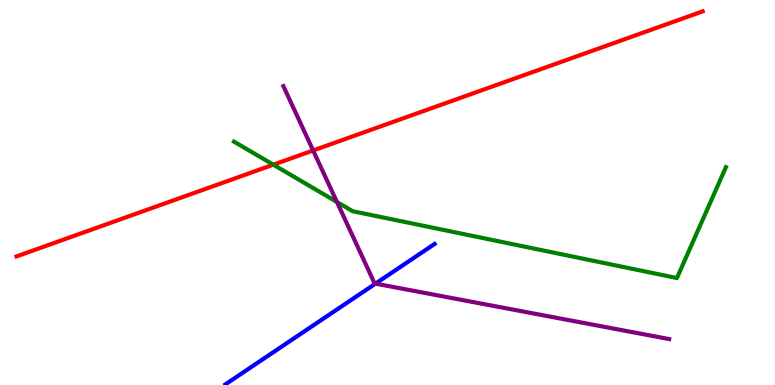[{'lines': ['blue', 'red'], 'intersections': []}, {'lines': ['green', 'red'], 'intersections': [{'x': 3.53, 'y': 5.72}]}, {'lines': ['purple', 'red'], 'intersections': [{'x': 4.04, 'y': 6.09}]}, {'lines': ['blue', 'green'], 'intersections': []}, {'lines': ['blue', 'purple'], 'intersections': [{'x': 4.85, 'y': 2.63}]}, {'lines': ['green', 'purple'], 'intersections': [{'x': 4.35, 'y': 4.75}]}]